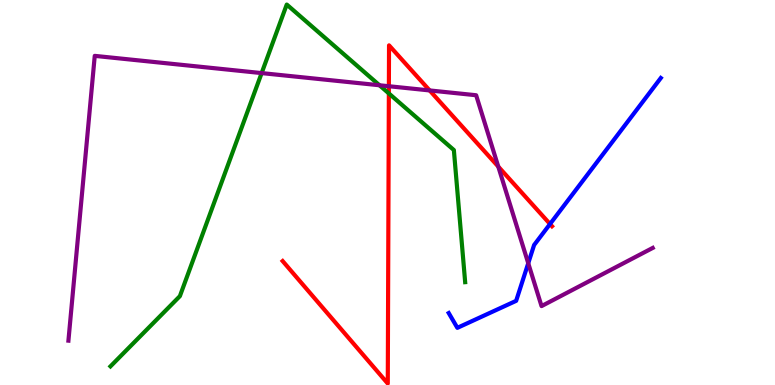[{'lines': ['blue', 'red'], 'intersections': [{'x': 7.1, 'y': 4.18}]}, {'lines': ['green', 'red'], 'intersections': [{'x': 5.02, 'y': 7.57}]}, {'lines': ['purple', 'red'], 'intersections': [{'x': 5.02, 'y': 7.76}, {'x': 5.54, 'y': 7.65}, {'x': 6.43, 'y': 5.67}]}, {'lines': ['blue', 'green'], 'intersections': []}, {'lines': ['blue', 'purple'], 'intersections': [{'x': 6.82, 'y': 3.16}]}, {'lines': ['green', 'purple'], 'intersections': [{'x': 3.38, 'y': 8.1}, {'x': 4.9, 'y': 7.79}]}]